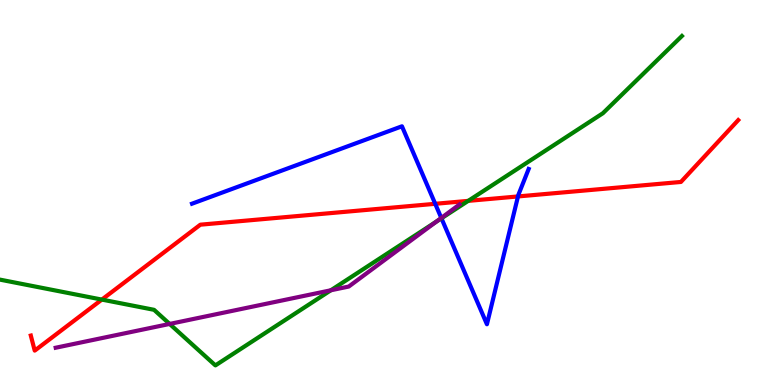[{'lines': ['blue', 'red'], 'intersections': [{'x': 5.62, 'y': 4.71}, {'x': 6.68, 'y': 4.9}]}, {'lines': ['green', 'red'], 'intersections': [{'x': 1.31, 'y': 2.22}, {'x': 6.04, 'y': 4.78}]}, {'lines': ['purple', 'red'], 'intersections': []}, {'lines': ['blue', 'green'], 'intersections': [{'x': 5.7, 'y': 4.33}]}, {'lines': ['blue', 'purple'], 'intersections': [{'x': 5.69, 'y': 4.34}]}, {'lines': ['green', 'purple'], 'intersections': [{'x': 2.19, 'y': 1.59}, {'x': 4.27, 'y': 2.46}, {'x': 5.63, 'y': 4.24}]}]